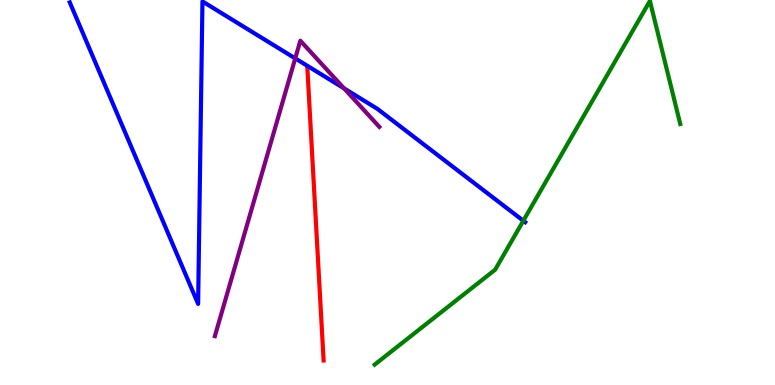[{'lines': ['blue', 'red'], 'intersections': []}, {'lines': ['green', 'red'], 'intersections': []}, {'lines': ['purple', 'red'], 'intersections': []}, {'lines': ['blue', 'green'], 'intersections': [{'x': 6.75, 'y': 4.27}]}, {'lines': ['blue', 'purple'], 'intersections': [{'x': 3.81, 'y': 8.48}, {'x': 4.44, 'y': 7.7}]}, {'lines': ['green', 'purple'], 'intersections': []}]